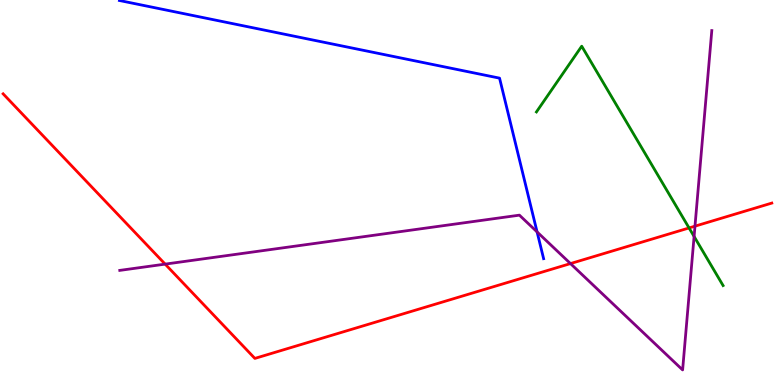[{'lines': ['blue', 'red'], 'intersections': []}, {'lines': ['green', 'red'], 'intersections': [{'x': 8.89, 'y': 4.08}]}, {'lines': ['purple', 'red'], 'intersections': [{'x': 2.13, 'y': 3.14}, {'x': 7.36, 'y': 3.15}, {'x': 8.97, 'y': 4.13}]}, {'lines': ['blue', 'green'], 'intersections': []}, {'lines': ['blue', 'purple'], 'intersections': [{'x': 6.93, 'y': 3.98}]}, {'lines': ['green', 'purple'], 'intersections': [{'x': 8.96, 'y': 3.86}]}]